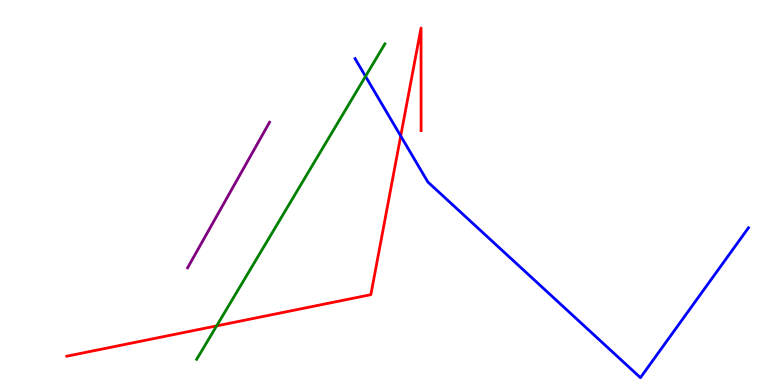[{'lines': ['blue', 'red'], 'intersections': [{'x': 5.17, 'y': 6.47}]}, {'lines': ['green', 'red'], 'intersections': [{'x': 2.8, 'y': 1.54}]}, {'lines': ['purple', 'red'], 'intersections': []}, {'lines': ['blue', 'green'], 'intersections': [{'x': 4.72, 'y': 8.02}]}, {'lines': ['blue', 'purple'], 'intersections': []}, {'lines': ['green', 'purple'], 'intersections': []}]